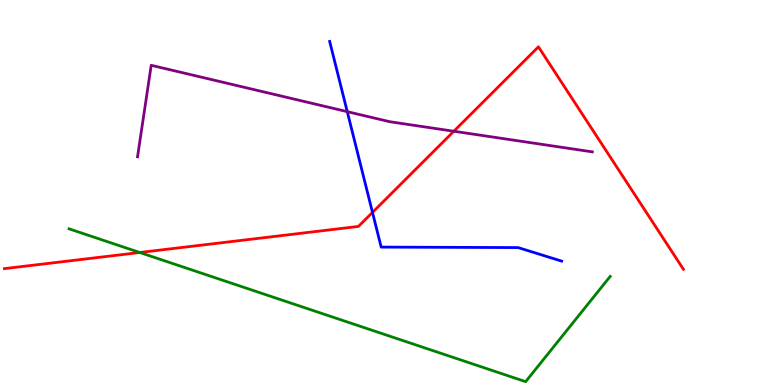[{'lines': ['blue', 'red'], 'intersections': [{'x': 4.81, 'y': 4.48}]}, {'lines': ['green', 'red'], 'intersections': [{'x': 1.8, 'y': 3.44}]}, {'lines': ['purple', 'red'], 'intersections': [{'x': 5.86, 'y': 6.59}]}, {'lines': ['blue', 'green'], 'intersections': []}, {'lines': ['blue', 'purple'], 'intersections': [{'x': 4.48, 'y': 7.1}]}, {'lines': ['green', 'purple'], 'intersections': []}]